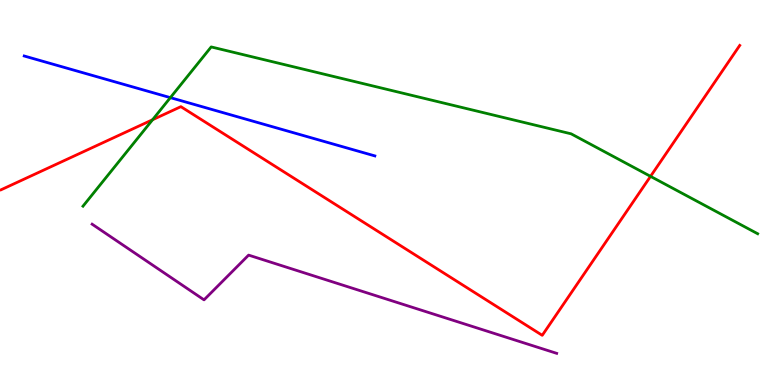[{'lines': ['blue', 'red'], 'intersections': []}, {'lines': ['green', 'red'], 'intersections': [{'x': 1.97, 'y': 6.89}, {'x': 8.39, 'y': 5.42}]}, {'lines': ['purple', 'red'], 'intersections': []}, {'lines': ['blue', 'green'], 'intersections': [{'x': 2.2, 'y': 7.46}]}, {'lines': ['blue', 'purple'], 'intersections': []}, {'lines': ['green', 'purple'], 'intersections': []}]